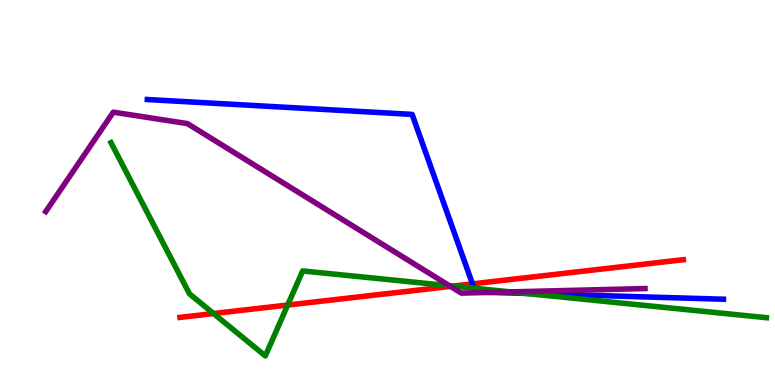[{'lines': ['blue', 'red'], 'intersections': [{'x': 6.1, 'y': 2.63}]}, {'lines': ['green', 'red'], 'intersections': [{'x': 2.76, 'y': 1.86}, {'x': 3.71, 'y': 2.08}, {'x': 5.85, 'y': 2.57}]}, {'lines': ['purple', 'red'], 'intersections': [{'x': 5.81, 'y': 2.56}]}, {'lines': ['blue', 'green'], 'intersections': [{'x': 6.12, 'y': 2.51}, {'x': 6.78, 'y': 2.38}]}, {'lines': ['blue', 'purple'], 'intersections': [{'x': 6.33, 'y': 2.41}]}, {'lines': ['green', 'purple'], 'intersections': [{'x': 5.8, 'y': 2.58}, {'x': 6.59, 'y': 2.42}]}]